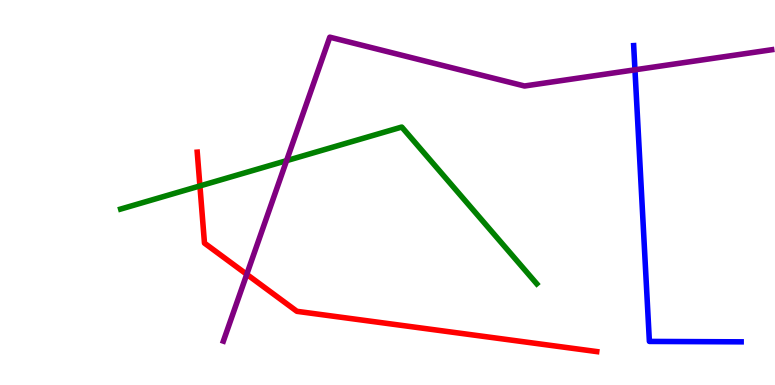[{'lines': ['blue', 'red'], 'intersections': []}, {'lines': ['green', 'red'], 'intersections': [{'x': 2.58, 'y': 5.17}]}, {'lines': ['purple', 'red'], 'intersections': [{'x': 3.18, 'y': 2.87}]}, {'lines': ['blue', 'green'], 'intersections': []}, {'lines': ['blue', 'purple'], 'intersections': [{'x': 8.19, 'y': 8.19}]}, {'lines': ['green', 'purple'], 'intersections': [{'x': 3.7, 'y': 5.83}]}]